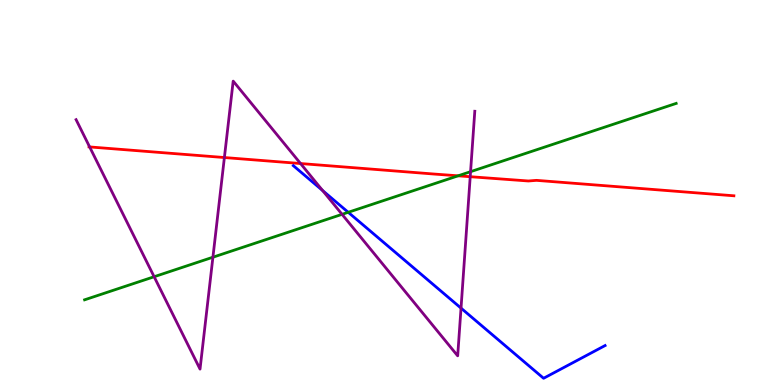[{'lines': ['blue', 'red'], 'intersections': []}, {'lines': ['green', 'red'], 'intersections': [{'x': 5.91, 'y': 5.43}]}, {'lines': ['purple', 'red'], 'intersections': [{'x': 1.16, 'y': 6.18}, {'x': 2.9, 'y': 5.91}, {'x': 3.88, 'y': 5.75}, {'x': 6.07, 'y': 5.41}]}, {'lines': ['blue', 'green'], 'intersections': [{'x': 4.49, 'y': 4.49}]}, {'lines': ['blue', 'purple'], 'intersections': [{'x': 4.16, 'y': 5.05}, {'x': 5.95, 'y': 2.0}]}, {'lines': ['green', 'purple'], 'intersections': [{'x': 1.99, 'y': 2.81}, {'x': 2.75, 'y': 3.32}, {'x': 4.41, 'y': 4.43}, {'x': 6.07, 'y': 5.54}]}]